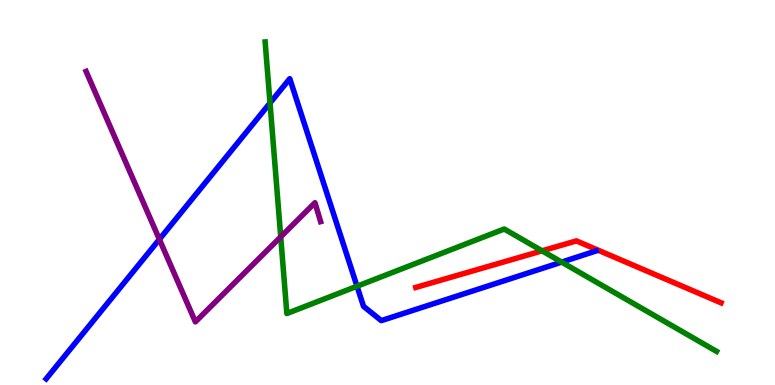[{'lines': ['blue', 'red'], 'intersections': []}, {'lines': ['green', 'red'], 'intersections': [{'x': 6.99, 'y': 3.48}]}, {'lines': ['purple', 'red'], 'intersections': []}, {'lines': ['blue', 'green'], 'intersections': [{'x': 3.48, 'y': 7.32}, {'x': 4.61, 'y': 2.57}, {'x': 7.25, 'y': 3.19}]}, {'lines': ['blue', 'purple'], 'intersections': [{'x': 2.06, 'y': 3.78}]}, {'lines': ['green', 'purple'], 'intersections': [{'x': 3.62, 'y': 3.85}]}]